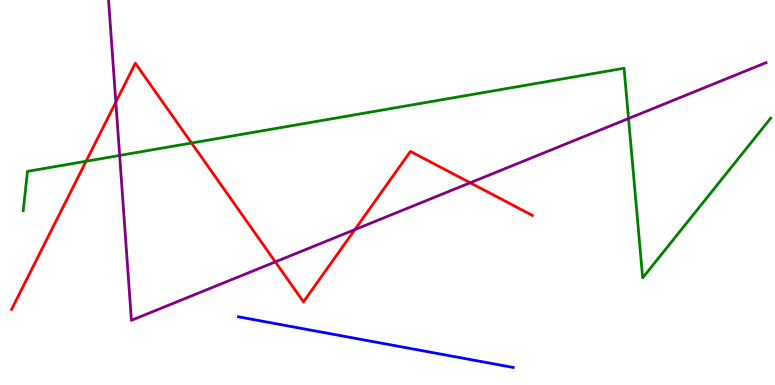[{'lines': ['blue', 'red'], 'intersections': []}, {'lines': ['green', 'red'], 'intersections': [{'x': 1.11, 'y': 5.81}, {'x': 2.47, 'y': 6.29}]}, {'lines': ['purple', 'red'], 'intersections': [{'x': 1.49, 'y': 7.35}, {'x': 3.55, 'y': 3.2}, {'x': 4.58, 'y': 4.04}, {'x': 6.07, 'y': 5.25}]}, {'lines': ['blue', 'green'], 'intersections': []}, {'lines': ['blue', 'purple'], 'intersections': []}, {'lines': ['green', 'purple'], 'intersections': [{'x': 1.54, 'y': 5.96}, {'x': 8.11, 'y': 6.92}]}]